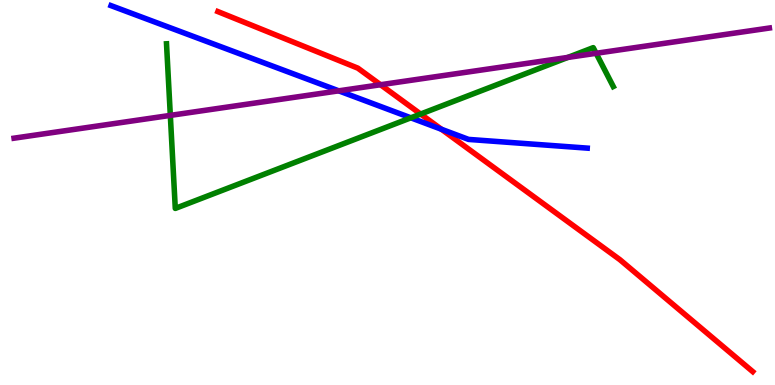[{'lines': ['blue', 'red'], 'intersections': [{'x': 5.7, 'y': 6.64}]}, {'lines': ['green', 'red'], 'intersections': [{'x': 5.43, 'y': 7.04}]}, {'lines': ['purple', 'red'], 'intersections': [{'x': 4.91, 'y': 7.8}]}, {'lines': ['blue', 'green'], 'intersections': [{'x': 5.3, 'y': 6.94}]}, {'lines': ['blue', 'purple'], 'intersections': [{'x': 4.37, 'y': 7.64}]}, {'lines': ['green', 'purple'], 'intersections': [{'x': 2.2, 'y': 7.0}, {'x': 7.33, 'y': 8.51}, {'x': 7.69, 'y': 8.62}]}]